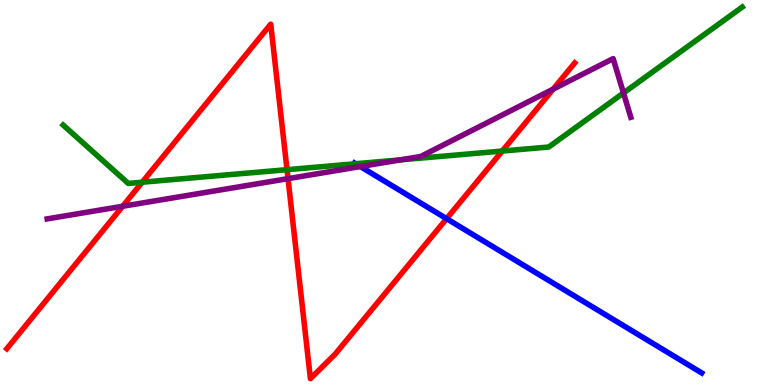[{'lines': ['blue', 'red'], 'intersections': [{'x': 5.76, 'y': 4.32}]}, {'lines': ['green', 'red'], 'intersections': [{'x': 1.84, 'y': 5.27}, {'x': 3.7, 'y': 5.59}, {'x': 6.48, 'y': 6.08}]}, {'lines': ['purple', 'red'], 'intersections': [{'x': 1.58, 'y': 4.64}, {'x': 3.72, 'y': 5.36}, {'x': 7.14, 'y': 7.68}]}, {'lines': ['blue', 'green'], 'intersections': [{'x': 4.59, 'y': 5.75}]}, {'lines': ['blue', 'purple'], 'intersections': [{'x': 4.65, 'y': 5.67}]}, {'lines': ['green', 'purple'], 'intersections': [{'x': 5.17, 'y': 5.85}, {'x': 8.04, 'y': 7.58}]}]